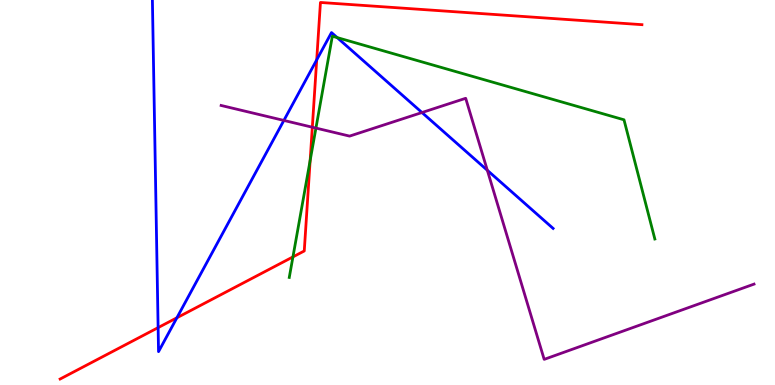[{'lines': ['blue', 'red'], 'intersections': [{'x': 2.04, 'y': 1.49}, {'x': 2.28, 'y': 1.75}, {'x': 4.09, 'y': 8.44}]}, {'lines': ['green', 'red'], 'intersections': [{'x': 3.78, 'y': 3.33}, {'x': 4.0, 'y': 5.83}]}, {'lines': ['purple', 'red'], 'intersections': [{'x': 4.03, 'y': 6.7}]}, {'lines': ['blue', 'green'], 'intersections': [{'x': 4.35, 'y': 9.02}]}, {'lines': ['blue', 'purple'], 'intersections': [{'x': 3.66, 'y': 6.87}, {'x': 5.44, 'y': 7.08}, {'x': 6.29, 'y': 5.58}]}, {'lines': ['green', 'purple'], 'intersections': [{'x': 4.08, 'y': 6.67}]}]